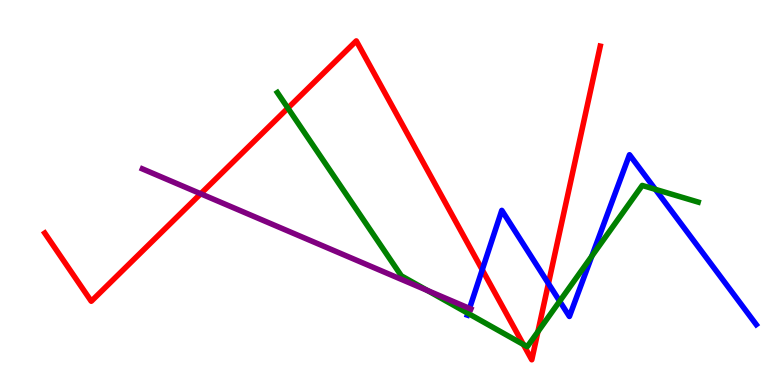[{'lines': ['blue', 'red'], 'intersections': [{'x': 6.22, 'y': 2.99}, {'x': 7.08, 'y': 2.64}]}, {'lines': ['green', 'red'], 'intersections': [{'x': 3.71, 'y': 7.19}, {'x': 6.75, 'y': 1.05}, {'x': 6.94, 'y': 1.38}]}, {'lines': ['purple', 'red'], 'intersections': [{'x': 2.59, 'y': 4.97}]}, {'lines': ['blue', 'green'], 'intersections': [{'x': 6.04, 'y': 1.86}, {'x': 7.22, 'y': 2.18}, {'x': 7.64, 'y': 3.35}, {'x': 8.46, 'y': 5.08}]}, {'lines': ['blue', 'purple'], 'intersections': [{'x': 6.06, 'y': 1.99}]}, {'lines': ['green', 'purple'], 'intersections': [{'x': 5.51, 'y': 2.46}]}]